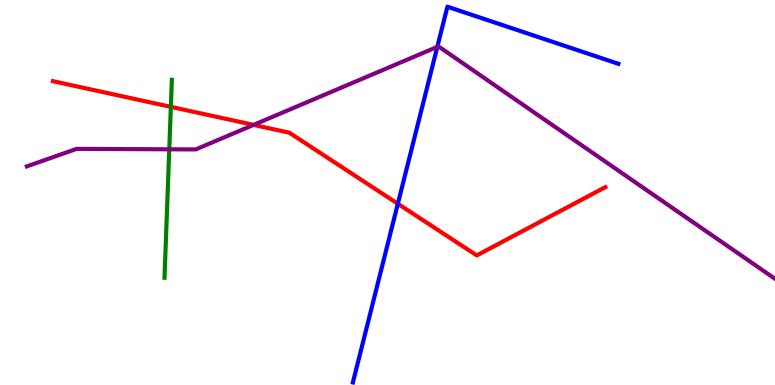[{'lines': ['blue', 'red'], 'intersections': [{'x': 5.13, 'y': 4.71}]}, {'lines': ['green', 'red'], 'intersections': [{'x': 2.2, 'y': 7.22}]}, {'lines': ['purple', 'red'], 'intersections': [{'x': 3.27, 'y': 6.76}]}, {'lines': ['blue', 'green'], 'intersections': []}, {'lines': ['blue', 'purple'], 'intersections': [{'x': 5.64, 'y': 8.78}]}, {'lines': ['green', 'purple'], 'intersections': [{'x': 2.18, 'y': 6.12}]}]